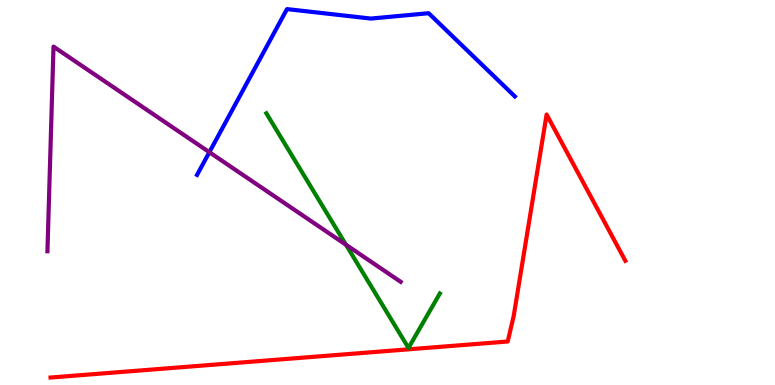[{'lines': ['blue', 'red'], 'intersections': []}, {'lines': ['green', 'red'], 'intersections': []}, {'lines': ['purple', 'red'], 'intersections': []}, {'lines': ['blue', 'green'], 'intersections': []}, {'lines': ['blue', 'purple'], 'intersections': [{'x': 2.7, 'y': 6.05}]}, {'lines': ['green', 'purple'], 'intersections': [{'x': 4.46, 'y': 3.64}]}]